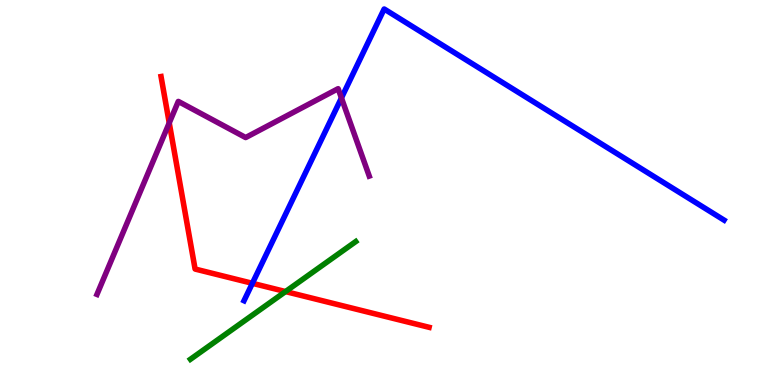[{'lines': ['blue', 'red'], 'intersections': [{'x': 3.26, 'y': 2.64}]}, {'lines': ['green', 'red'], 'intersections': [{'x': 3.68, 'y': 2.43}]}, {'lines': ['purple', 'red'], 'intersections': [{'x': 2.18, 'y': 6.81}]}, {'lines': ['blue', 'green'], 'intersections': []}, {'lines': ['blue', 'purple'], 'intersections': [{'x': 4.41, 'y': 7.46}]}, {'lines': ['green', 'purple'], 'intersections': []}]